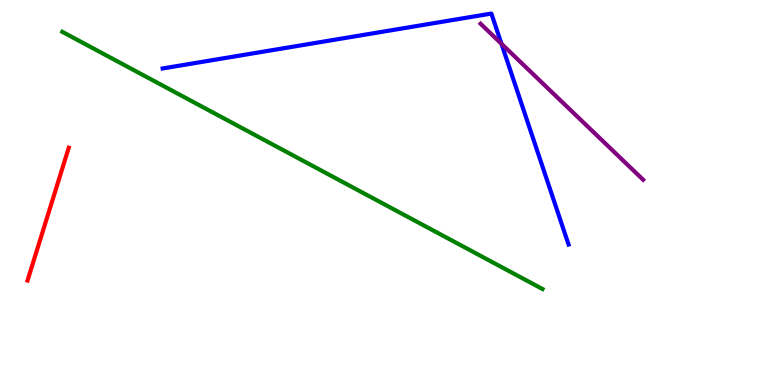[{'lines': ['blue', 'red'], 'intersections': []}, {'lines': ['green', 'red'], 'intersections': []}, {'lines': ['purple', 'red'], 'intersections': []}, {'lines': ['blue', 'green'], 'intersections': []}, {'lines': ['blue', 'purple'], 'intersections': [{'x': 6.47, 'y': 8.86}]}, {'lines': ['green', 'purple'], 'intersections': []}]